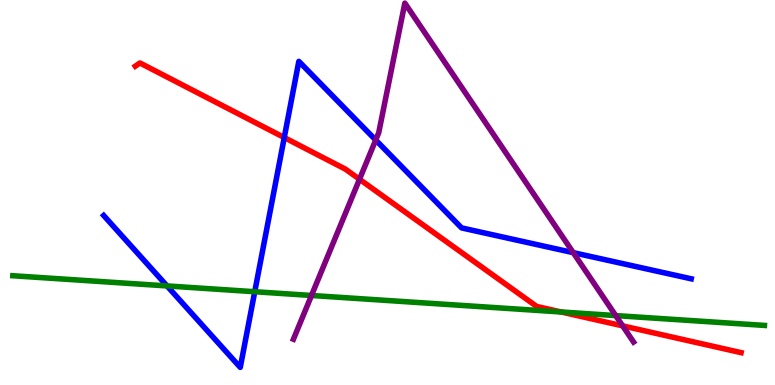[{'lines': ['blue', 'red'], 'intersections': [{'x': 3.67, 'y': 6.43}]}, {'lines': ['green', 'red'], 'intersections': [{'x': 7.24, 'y': 1.9}]}, {'lines': ['purple', 'red'], 'intersections': [{'x': 4.64, 'y': 5.34}, {'x': 8.03, 'y': 1.54}]}, {'lines': ['blue', 'green'], 'intersections': [{'x': 2.16, 'y': 2.57}, {'x': 3.29, 'y': 2.42}]}, {'lines': ['blue', 'purple'], 'intersections': [{'x': 4.85, 'y': 6.36}, {'x': 7.4, 'y': 3.44}]}, {'lines': ['green', 'purple'], 'intersections': [{'x': 4.02, 'y': 2.33}, {'x': 7.94, 'y': 1.8}]}]